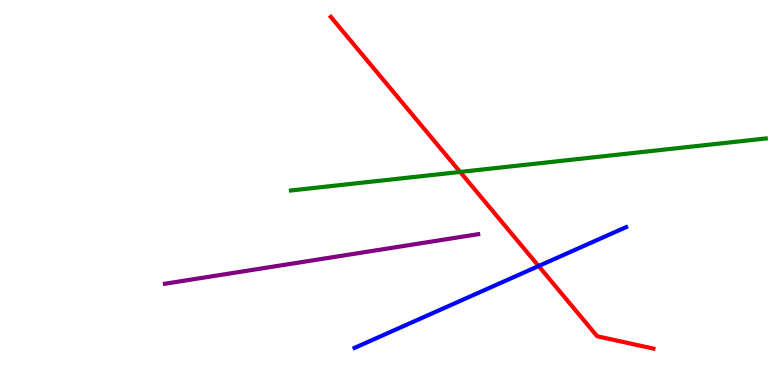[{'lines': ['blue', 'red'], 'intersections': [{'x': 6.95, 'y': 3.09}]}, {'lines': ['green', 'red'], 'intersections': [{'x': 5.94, 'y': 5.53}]}, {'lines': ['purple', 'red'], 'intersections': []}, {'lines': ['blue', 'green'], 'intersections': []}, {'lines': ['blue', 'purple'], 'intersections': []}, {'lines': ['green', 'purple'], 'intersections': []}]